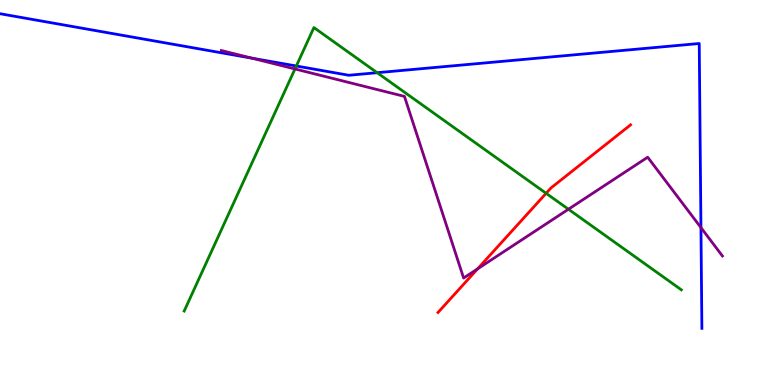[{'lines': ['blue', 'red'], 'intersections': []}, {'lines': ['green', 'red'], 'intersections': [{'x': 7.05, 'y': 4.98}]}, {'lines': ['purple', 'red'], 'intersections': [{'x': 6.16, 'y': 3.02}]}, {'lines': ['blue', 'green'], 'intersections': [{'x': 3.82, 'y': 8.29}, {'x': 4.87, 'y': 8.11}]}, {'lines': ['blue', 'purple'], 'intersections': [{'x': 3.25, 'y': 8.49}, {'x': 9.04, 'y': 4.09}]}, {'lines': ['green', 'purple'], 'intersections': [{'x': 3.81, 'y': 8.21}, {'x': 7.33, 'y': 4.57}]}]